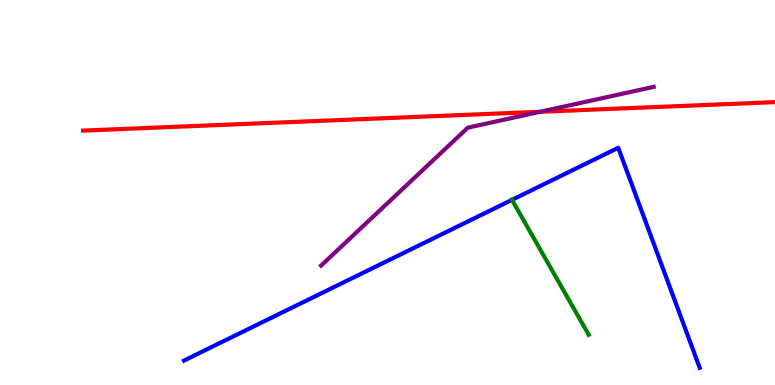[{'lines': ['blue', 'red'], 'intersections': []}, {'lines': ['green', 'red'], 'intersections': []}, {'lines': ['purple', 'red'], 'intersections': [{'x': 6.97, 'y': 7.1}]}, {'lines': ['blue', 'green'], 'intersections': [{'x': 6.61, 'y': 4.81}]}, {'lines': ['blue', 'purple'], 'intersections': []}, {'lines': ['green', 'purple'], 'intersections': []}]